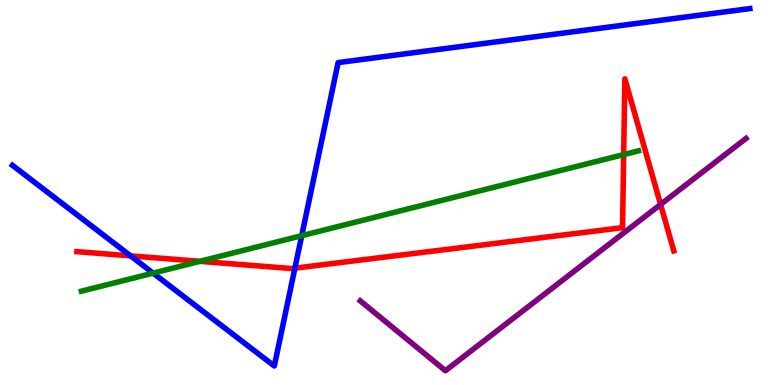[{'lines': ['blue', 'red'], 'intersections': [{'x': 1.69, 'y': 3.35}, {'x': 3.8, 'y': 3.03}]}, {'lines': ['green', 'red'], 'intersections': [{'x': 2.58, 'y': 3.21}, {'x': 8.05, 'y': 5.98}]}, {'lines': ['purple', 'red'], 'intersections': [{'x': 8.52, 'y': 4.69}]}, {'lines': ['blue', 'green'], 'intersections': [{'x': 1.98, 'y': 2.91}, {'x': 3.89, 'y': 3.88}]}, {'lines': ['blue', 'purple'], 'intersections': []}, {'lines': ['green', 'purple'], 'intersections': []}]